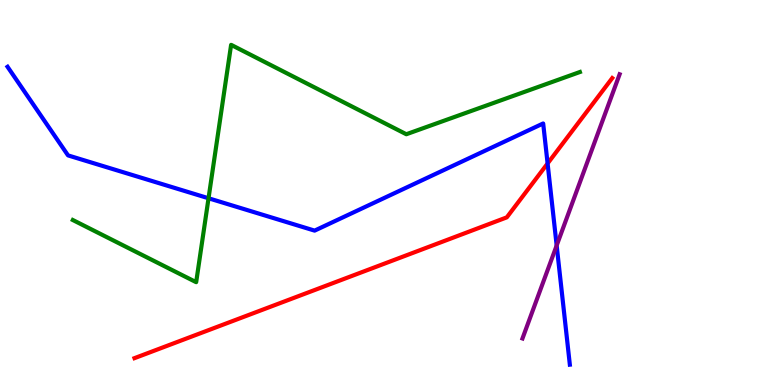[{'lines': ['blue', 'red'], 'intersections': [{'x': 7.07, 'y': 5.75}]}, {'lines': ['green', 'red'], 'intersections': []}, {'lines': ['purple', 'red'], 'intersections': []}, {'lines': ['blue', 'green'], 'intersections': [{'x': 2.69, 'y': 4.85}]}, {'lines': ['blue', 'purple'], 'intersections': [{'x': 7.18, 'y': 3.62}]}, {'lines': ['green', 'purple'], 'intersections': []}]